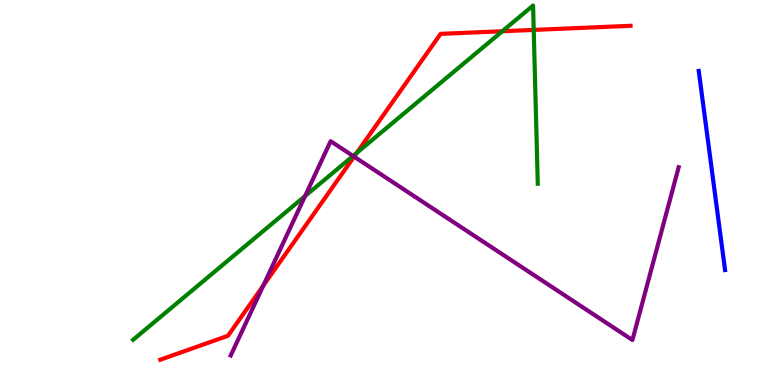[{'lines': ['blue', 'red'], 'intersections': []}, {'lines': ['green', 'red'], 'intersections': [{'x': 4.6, 'y': 6.03}, {'x': 6.48, 'y': 9.19}, {'x': 6.89, 'y': 9.22}]}, {'lines': ['purple', 'red'], 'intersections': [{'x': 3.4, 'y': 2.58}, {'x': 4.57, 'y': 5.93}]}, {'lines': ['blue', 'green'], 'intersections': []}, {'lines': ['blue', 'purple'], 'intersections': []}, {'lines': ['green', 'purple'], 'intersections': [{'x': 3.94, 'y': 4.91}, {'x': 4.56, 'y': 5.95}]}]